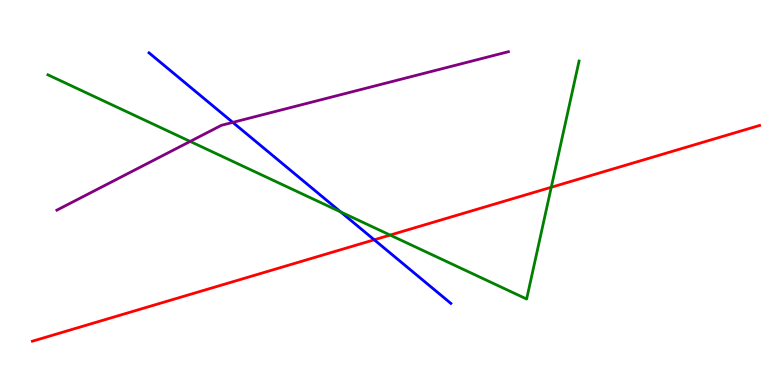[{'lines': ['blue', 'red'], 'intersections': [{'x': 4.83, 'y': 3.77}]}, {'lines': ['green', 'red'], 'intersections': [{'x': 5.03, 'y': 3.89}, {'x': 7.11, 'y': 5.14}]}, {'lines': ['purple', 'red'], 'intersections': []}, {'lines': ['blue', 'green'], 'intersections': [{'x': 4.4, 'y': 4.5}]}, {'lines': ['blue', 'purple'], 'intersections': [{'x': 3.0, 'y': 6.82}]}, {'lines': ['green', 'purple'], 'intersections': [{'x': 2.45, 'y': 6.33}]}]